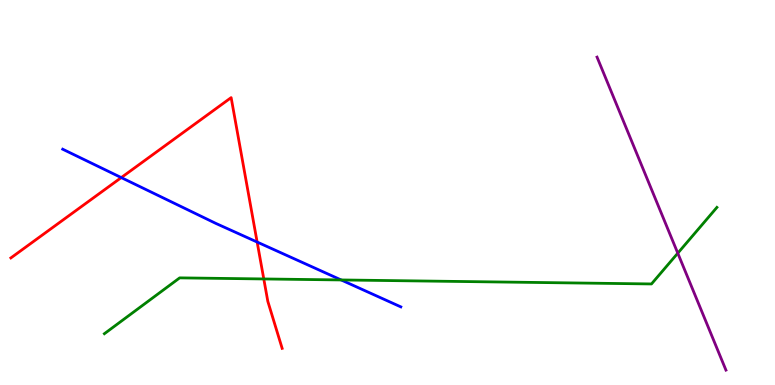[{'lines': ['blue', 'red'], 'intersections': [{'x': 1.56, 'y': 5.39}, {'x': 3.32, 'y': 3.71}]}, {'lines': ['green', 'red'], 'intersections': [{'x': 3.4, 'y': 2.75}]}, {'lines': ['purple', 'red'], 'intersections': []}, {'lines': ['blue', 'green'], 'intersections': [{'x': 4.4, 'y': 2.73}]}, {'lines': ['blue', 'purple'], 'intersections': []}, {'lines': ['green', 'purple'], 'intersections': [{'x': 8.75, 'y': 3.42}]}]